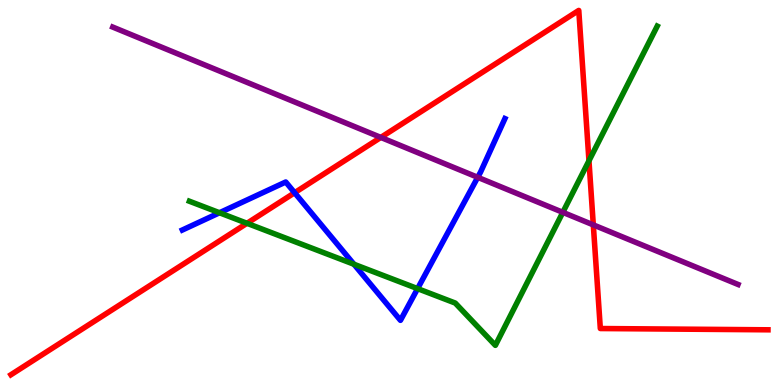[{'lines': ['blue', 'red'], 'intersections': [{'x': 3.8, 'y': 4.99}]}, {'lines': ['green', 'red'], 'intersections': [{'x': 3.19, 'y': 4.2}, {'x': 7.6, 'y': 5.82}]}, {'lines': ['purple', 'red'], 'intersections': [{'x': 4.91, 'y': 6.43}, {'x': 7.66, 'y': 4.16}]}, {'lines': ['blue', 'green'], 'intersections': [{'x': 2.83, 'y': 4.47}, {'x': 4.57, 'y': 3.14}, {'x': 5.39, 'y': 2.5}]}, {'lines': ['blue', 'purple'], 'intersections': [{'x': 6.16, 'y': 5.39}]}, {'lines': ['green', 'purple'], 'intersections': [{'x': 7.26, 'y': 4.48}]}]